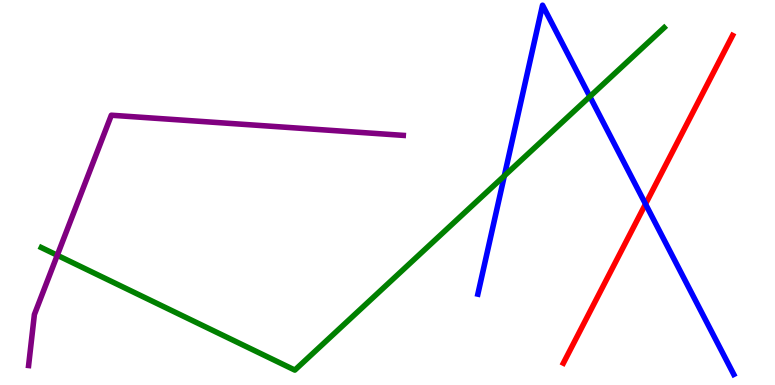[{'lines': ['blue', 'red'], 'intersections': [{'x': 8.33, 'y': 4.7}]}, {'lines': ['green', 'red'], 'intersections': []}, {'lines': ['purple', 'red'], 'intersections': []}, {'lines': ['blue', 'green'], 'intersections': [{'x': 6.51, 'y': 5.43}, {'x': 7.61, 'y': 7.49}]}, {'lines': ['blue', 'purple'], 'intersections': []}, {'lines': ['green', 'purple'], 'intersections': [{'x': 0.739, 'y': 3.37}]}]